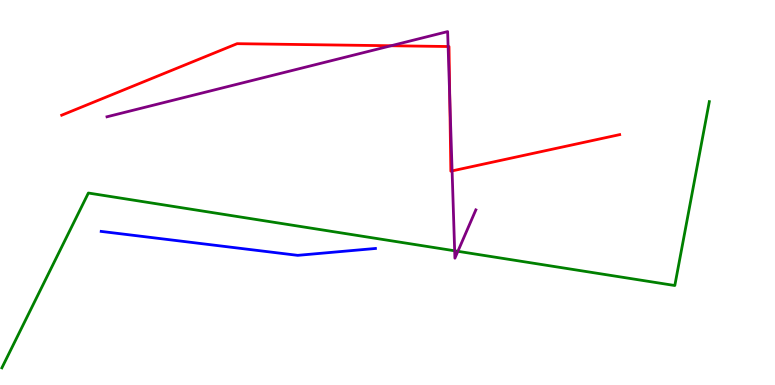[{'lines': ['blue', 'red'], 'intersections': []}, {'lines': ['green', 'red'], 'intersections': []}, {'lines': ['purple', 'red'], 'intersections': [{'x': 5.05, 'y': 8.81}, {'x': 5.78, 'y': 8.79}, {'x': 5.8, 'y': 7.45}, {'x': 5.83, 'y': 5.56}]}, {'lines': ['blue', 'green'], 'intersections': []}, {'lines': ['blue', 'purple'], 'intersections': []}, {'lines': ['green', 'purple'], 'intersections': [{'x': 5.87, 'y': 3.49}, {'x': 5.91, 'y': 3.47}]}]